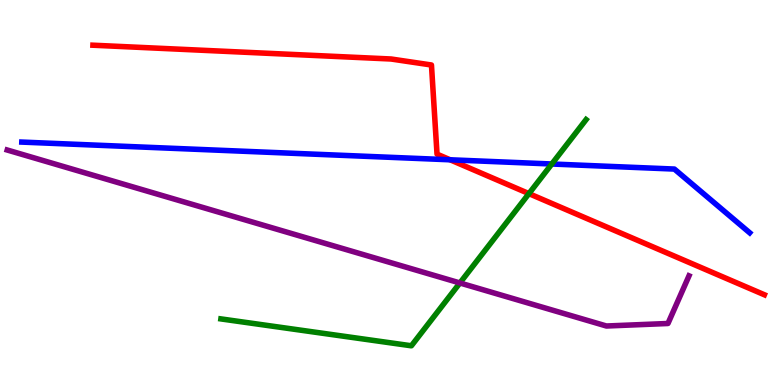[{'lines': ['blue', 'red'], 'intersections': [{'x': 5.81, 'y': 5.85}]}, {'lines': ['green', 'red'], 'intersections': [{'x': 6.82, 'y': 4.97}]}, {'lines': ['purple', 'red'], 'intersections': []}, {'lines': ['blue', 'green'], 'intersections': [{'x': 7.12, 'y': 5.74}]}, {'lines': ['blue', 'purple'], 'intersections': []}, {'lines': ['green', 'purple'], 'intersections': [{'x': 5.93, 'y': 2.65}]}]